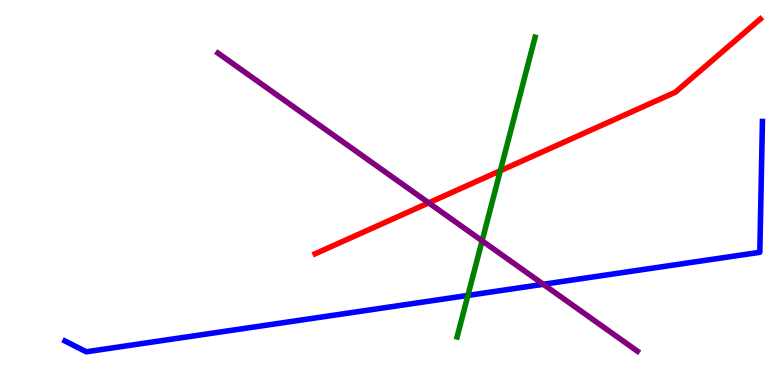[{'lines': ['blue', 'red'], 'intersections': []}, {'lines': ['green', 'red'], 'intersections': [{'x': 6.46, 'y': 5.57}]}, {'lines': ['purple', 'red'], 'intersections': [{'x': 5.53, 'y': 4.73}]}, {'lines': ['blue', 'green'], 'intersections': [{'x': 6.04, 'y': 2.33}]}, {'lines': ['blue', 'purple'], 'intersections': [{'x': 7.01, 'y': 2.62}]}, {'lines': ['green', 'purple'], 'intersections': [{'x': 6.22, 'y': 3.75}]}]